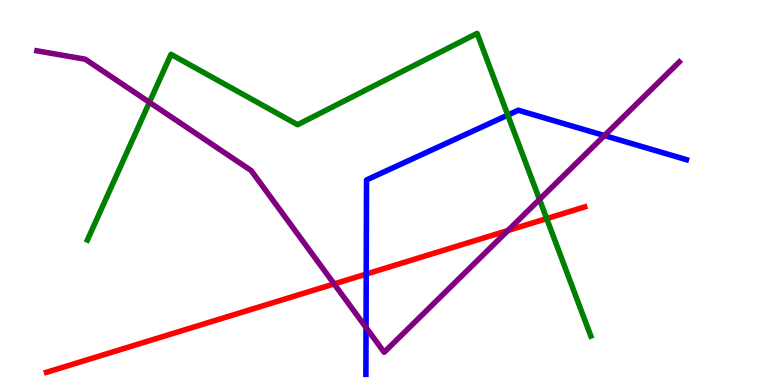[{'lines': ['blue', 'red'], 'intersections': [{'x': 4.73, 'y': 2.88}]}, {'lines': ['green', 'red'], 'intersections': [{'x': 7.05, 'y': 4.32}]}, {'lines': ['purple', 'red'], 'intersections': [{'x': 4.31, 'y': 2.63}, {'x': 6.55, 'y': 4.01}]}, {'lines': ['blue', 'green'], 'intersections': [{'x': 6.55, 'y': 7.01}]}, {'lines': ['blue', 'purple'], 'intersections': [{'x': 4.72, 'y': 1.49}, {'x': 7.8, 'y': 6.48}]}, {'lines': ['green', 'purple'], 'intersections': [{'x': 1.93, 'y': 7.34}, {'x': 6.96, 'y': 4.82}]}]